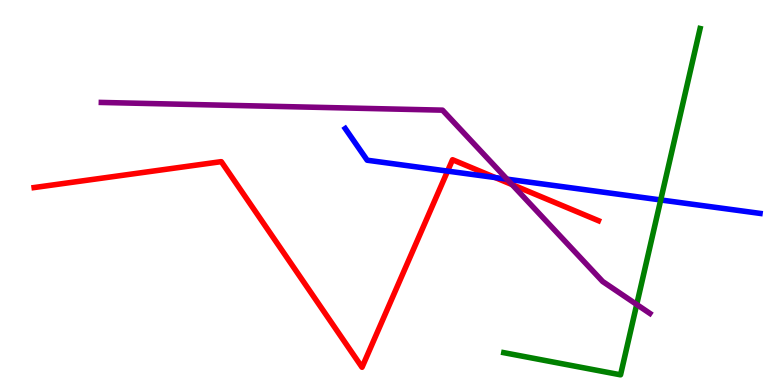[{'lines': ['blue', 'red'], 'intersections': [{'x': 5.78, 'y': 5.56}, {'x': 6.39, 'y': 5.39}]}, {'lines': ['green', 'red'], 'intersections': []}, {'lines': ['purple', 'red'], 'intersections': [{'x': 6.61, 'y': 5.2}]}, {'lines': ['blue', 'green'], 'intersections': [{'x': 8.53, 'y': 4.81}]}, {'lines': ['blue', 'purple'], 'intersections': [{'x': 6.54, 'y': 5.35}]}, {'lines': ['green', 'purple'], 'intersections': [{'x': 8.22, 'y': 2.09}]}]